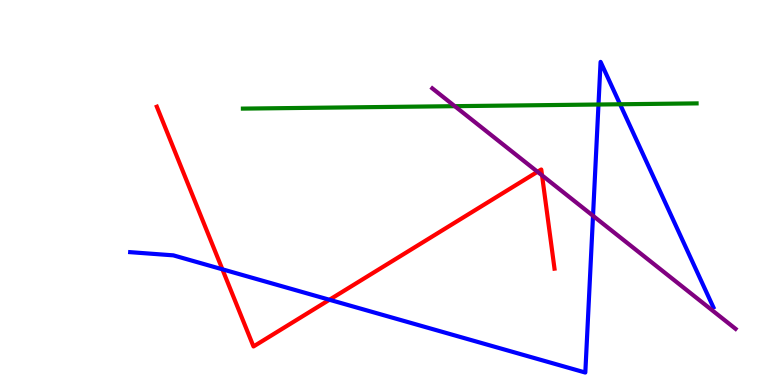[{'lines': ['blue', 'red'], 'intersections': [{'x': 2.87, 'y': 3.01}, {'x': 4.25, 'y': 2.21}]}, {'lines': ['green', 'red'], 'intersections': []}, {'lines': ['purple', 'red'], 'intersections': [{'x': 6.94, 'y': 5.54}, {'x': 6.99, 'y': 5.44}]}, {'lines': ['blue', 'green'], 'intersections': [{'x': 7.72, 'y': 7.29}, {'x': 8.0, 'y': 7.29}]}, {'lines': ['blue', 'purple'], 'intersections': [{'x': 7.65, 'y': 4.39}]}, {'lines': ['green', 'purple'], 'intersections': [{'x': 5.87, 'y': 7.24}]}]